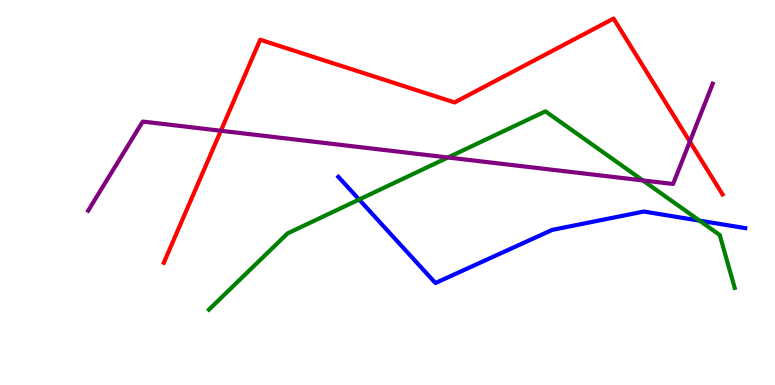[{'lines': ['blue', 'red'], 'intersections': []}, {'lines': ['green', 'red'], 'intersections': []}, {'lines': ['purple', 'red'], 'intersections': [{'x': 2.85, 'y': 6.6}, {'x': 8.9, 'y': 6.32}]}, {'lines': ['blue', 'green'], 'intersections': [{'x': 4.63, 'y': 4.82}, {'x': 9.03, 'y': 4.27}]}, {'lines': ['blue', 'purple'], 'intersections': []}, {'lines': ['green', 'purple'], 'intersections': [{'x': 5.78, 'y': 5.91}, {'x': 8.29, 'y': 5.31}]}]